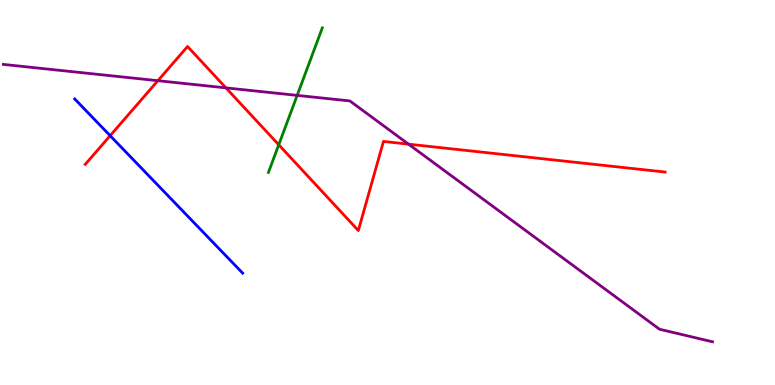[{'lines': ['blue', 'red'], 'intersections': [{'x': 1.42, 'y': 6.48}]}, {'lines': ['green', 'red'], 'intersections': [{'x': 3.6, 'y': 6.24}]}, {'lines': ['purple', 'red'], 'intersections': [{'x': 2.04, 'y': 7.9}, {'x': 2.92, 'y': 7.72}, {'x': 5.27, 'y': 6.26}]}, {'lines': ['blue', 'green'], 'intersections': []}, {'lines': ['blue', 'purple'], 'intersections': []}, {'lines': ['green', 'purple'], 'intersections': [{'x': 3.83, 'y': 7.52}]}]